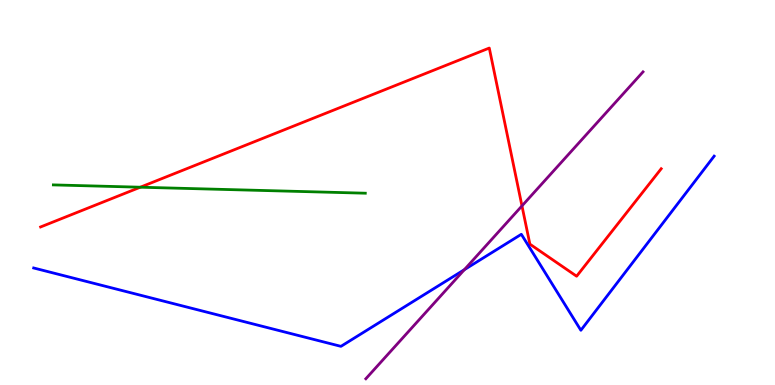[{'lines': ['blue', 'red'], 'intersections': []}, {'lines': ['green', 'red'], 'intersections': [{'x': 1.81, 'y': 5.14}]}, {'lines': ['purple', 'red'], 'intersections': [{'x': 6.74, 'y': 4.65}]}, {'lines': ['blue', 'green'], 'intersections': []}, {'lines': ['blue', 'purple'], 'intersections': [{'x': 5.99, 'y': 3.0}]}, {'lines': ['green', 'purple'], 'intersections': []}]